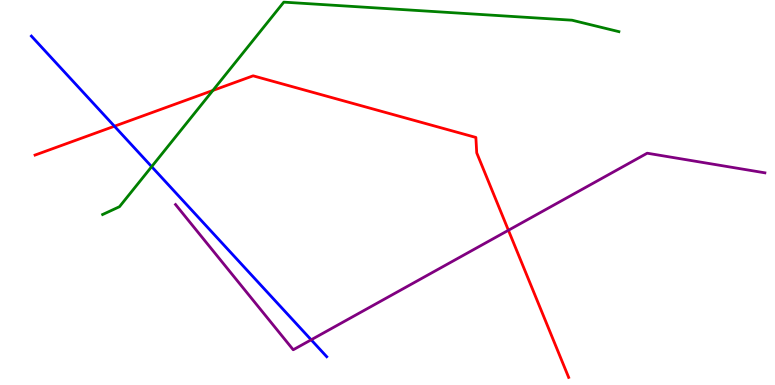[{'lines': ['blue', 'red'], 'intersections': [{'x': 1.48, 'y': 6.72}]}, {'lines': ['green', 'red'], 'intersections': [{'x': 2.75, 'y': 7.65}]}, {'lines': ['purple', 'red'], 'intersections': [{'x': 6.56, 'y': 4.02}]}, {'lines': ['blue', 'green'], 'intersections': [{'x': 1.96, 'y': 5.67}]}, {'lines': ['blue', 'purple'], 'intersections': [{'x': 4.01, 'y': 1.17}]}, {'lines': ['green', 'purple'], 'intersections': []}]